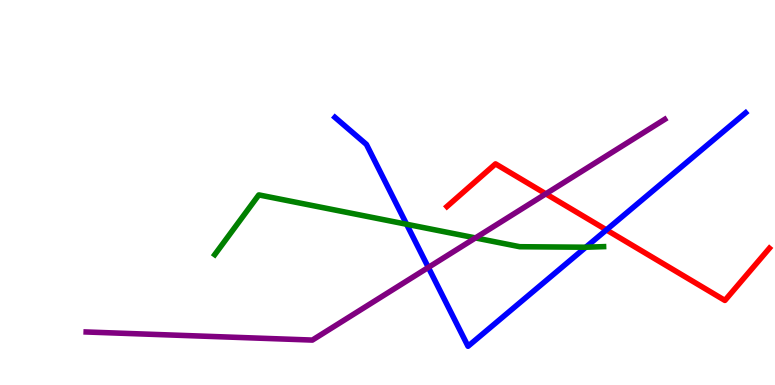[{'lines': ['blue', 'red'], 'intersections': [{'x': 7.82, 'y': 4.03}]}, {'lines': ['green', 'red'], 'intersections': []}, {'lines': ['purple', 'red'], 'intersections': [{'x': 7.04, 'y': 4.97}]}, {'lines': ['blue', 'green'], 'intersections': [{'x': 5.25, 'y': 4.18}, {'x': 7.56, 'y': 3.58}]}, {'lines': ['blue', 'purple'], 'intersections': [{'x': 5.53, 'y': 3.05}]}, {'lines': ['green', 'purple'], 'intersections': [{'x': 6.13, 'y': 3.82}]}]